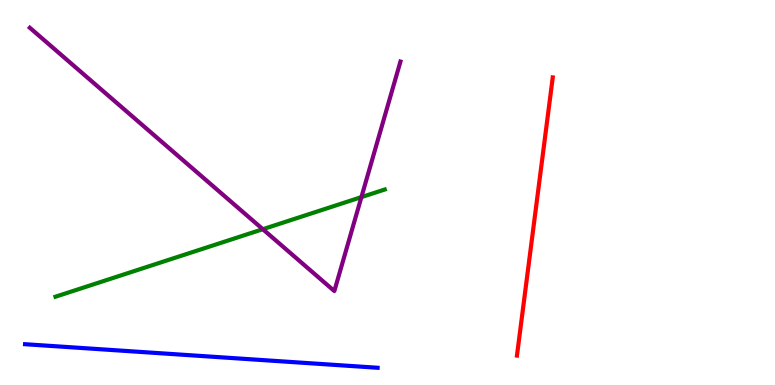[{'lines': ['blue', 'red'], 'intersections': []}, {'lines': ['green', 'red'], 'intersections': []}, {'lines': ['purple', 'red'], 'intersections': []}, {'lines': ['blue', 'green'], 'intersections': []}, {'lines': ['blue', 'purple'], 'intersections': []}, {'lines': ['green', 'purple'], 'intersections': [{'x': 3.39, 'y': 4.05}, {'x': 4.66, 'y': 4.88}]}]